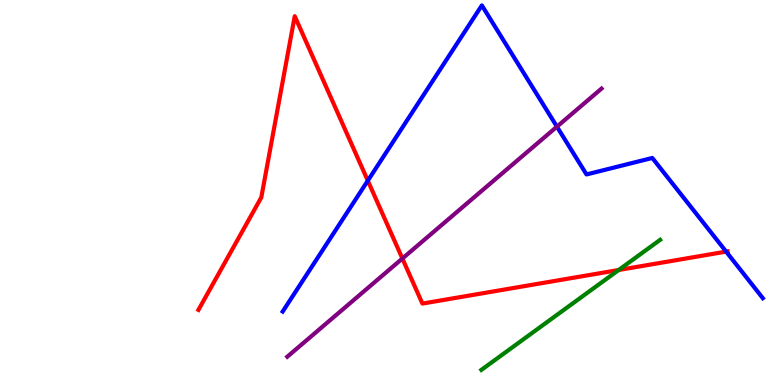[{'lines': ['blue', 'red'], 'intersections': [{'x': 4.75, 'y': 5.31}, {'x': 9.37, 'y': 3.46}]}, {'lines': ['green', 'red'], 'intersections': [{'x': 7.98, 'y': 2.99}]}, {'lines': ['purple', 'red'], 'intersections': [{'x': 5.19, 'y': 3.29}]}, {'lines': ['blue', 'green'], 'intersections': []}, {'lines': ['blue', 'purple'], 'intersections': [{'x': 7.19, 'y': 6.71}]}, {'lines': ['green', 'purple'], 'intersections': []}]